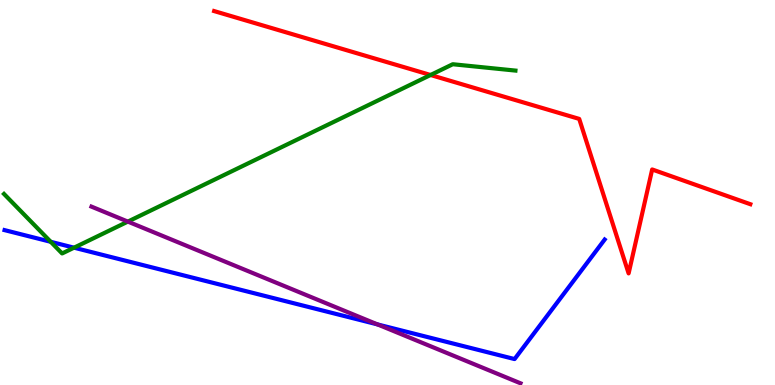[{'lines': ['blue', 'red'], 'intersections': []}, {'lines': ['green', 'red'], 'intersections': [{'x': 5.56, 'y': 8.05}]}, {'lines': ['purple', 'red'], 'intersections': []}, {'lines': ['blue', 'green'], 'intersections': [{'x': 0.654, 'y': 3.72}, {'x': 0.955, 'y': 3.57}]}, {'lines': ['blue', 'purple'], 'intersections': [{'x': 4.87, 'y': 1.57}]}, {'lines': ['green', 'purple'], 'intersections': [{'x': 1.65, 'y': 4.24}]}]